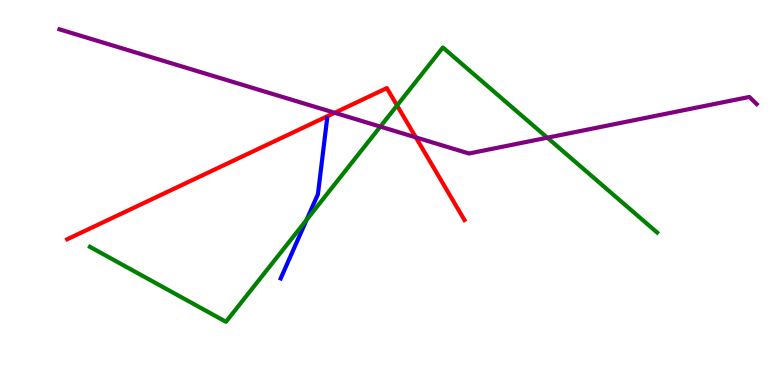[{'lines': ['blue', 'red'], 'intersections': []}, {'lines': ['green', 'red'], 'intersections': [{'x': 5.12, 'y': 7.26}]}, {'lines': ['purple', 'red'], 'intersections': [{'x': 4.32, 'y': 7.07}, {'x': 5.37, 'y': 6.43}]}, {'lines': ['blue', 'green'], 'intersections': [{'x': 3.96, 'y': 4.29}]}, {'lines': ['blue', 'purple'], 'intersections': []}, {'lines': ['green', 'purple'], 'intersections': [{'x': 4.91, 'y': 6.71}, {'x': 7.06, 'y': 6.42}]}]